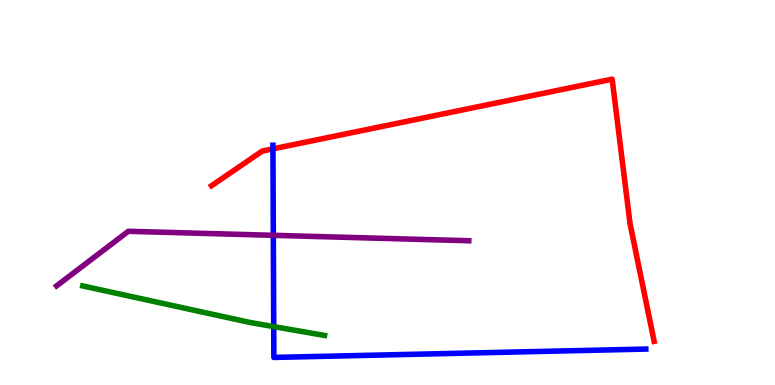[{'lines': ['blue', 'red'], 'intersections': [{'x': 3.52, 'y': 6.13}]}, {'lines': ['green', 'red'], 'intersections': []}, {'lines': ['purple', 'red'], 'intersections': []}, {'lines': ['blue', 'green'], 'intersections': [{'x': 3.53, 'y': 1.52}]}, {'lines': ['blue', 'purple'], 'intersections': [{'x': 3.53, 'y': 3.89}]}, {'lines': ['green', 'purple'], 'intersections': []}]